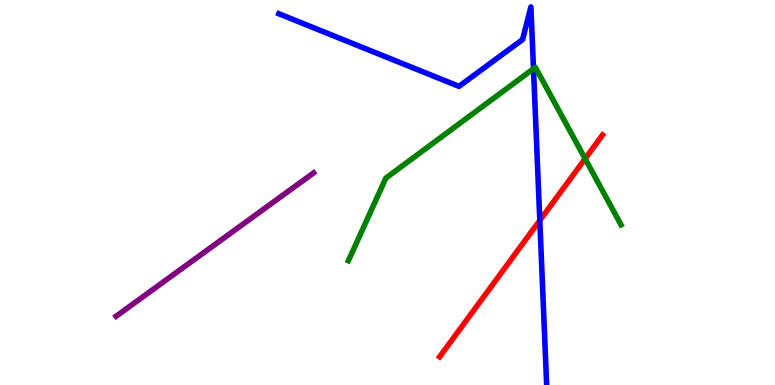[{'lines': ['blue', 'red'], 'intersections': [{'x': 6.97, 'y': 4.28}]}, {'lines': ['green', 'red'], 'intersections': [{'x': 7.55, 'y': 5.88}]}, {'lines': ['purple', 'red'], 'intersections': []}, {'lines': ['blue', 'green'], 'intersections': [{'x': 6.88, 'y': 8.21}]}, {'lines': ['blue', 'purple'], 'intersections': []}, {'lines': ['green', 'purple'], 'intersections': []}]